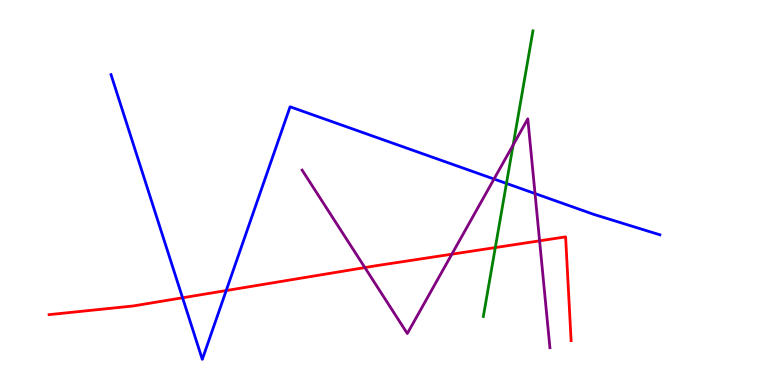[{'lines': ['blue', 'red'], 'intersections': [{'x': 2.36, 'y': 2.27}, {'x': 2.92, 'y': 2.45}]}, {'lines': ['green', 'red'], 'intersections': [{'x': 6.39, 'y': 3.57}]}, {'lines': ['purple', 'red'], 'intersections': [{'x': 4.71, 'y': 3.05}, {'x': 5.83, 'y': 3.4}, {'x': 6.96, 'y': 3.74}]}, {'lines': ['blue', 'green'], 'intersections': [{'x': 6.53, 'y': 5.24}]}, {'lines': ['blue', 'purple'], 'intersections': [{'x': 6.37, 'y': 5.35}, {'x': 6.9, 'y': 4.97}]}, {'lines': ['green', 'purple'], 'intersections': [{'x': 6.62, 'y': 6.23}]}]